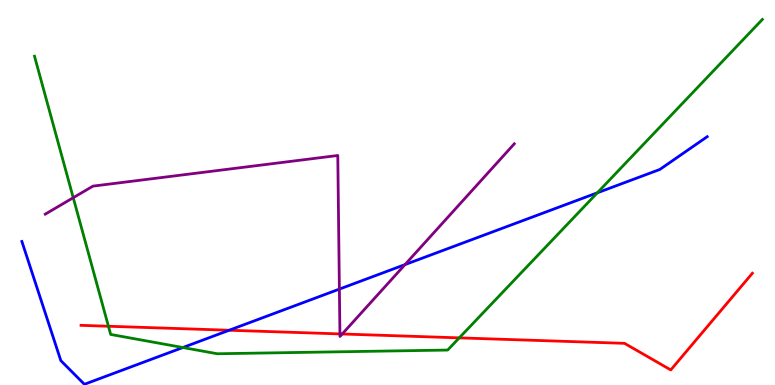[{'lines': ['blue', 'red'], 'intersections': [{'x': 2.96, 'y': 1.42}]}, {'lines': ['green', 'red'], 'intersections': [{'x': 1.4, 'y': 1.53}, {'x': 5.93, 'y': 1.22}]}, {'lines': ['purple', 'red'], 'intersections': [{'x': 4.39, 'y': 1.33}, {'x': 4.42, 'y': 1.32}]}, {'lines': ['blue', 'green'], 'intersections': [{'x': 2.36, 'y': 0.973}, {'x': 7.71, 'y': 4.99}]}, {'lines': ['blue', 'purple'], 'intersections': [{'x': 4.38, 'y': 2.49}, {'x': 5.23, 'y': 3.13}]}, {'lines': ['green', 'purple'], 'intersections': [{'x': 0.945, 'y': 4.86}]}]